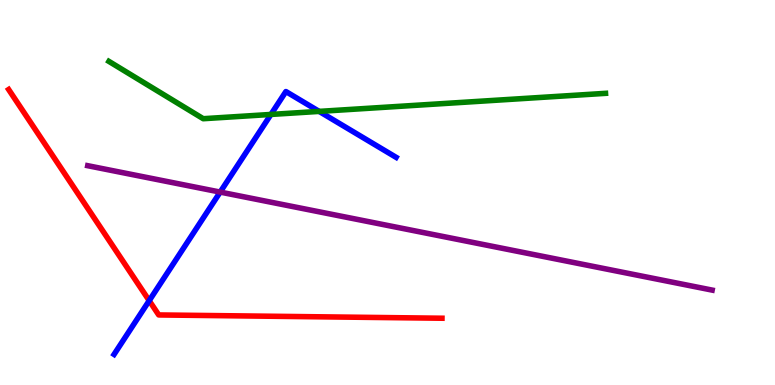[{'lines': ['blue', 'red'], 'intersections': [{'x': 1.93, 'y': 2.19}]}, {'lines': ['green', 'red'], 'intersections': []}, {'lines': ['purple', 'red'], 'intersections': []}, {'lines': ['blue', 'green'], 'intersections': [{'x': 3.5, 'y': 7.03}, {'x': 4.12, 'y': 7.11}]}, {'lines': ['blue', 'purple'], 'intersections': [{'x': 2.84, 'y': 5.01}]}, {'lines': ['green', 'purple'], 'intersections': []}]